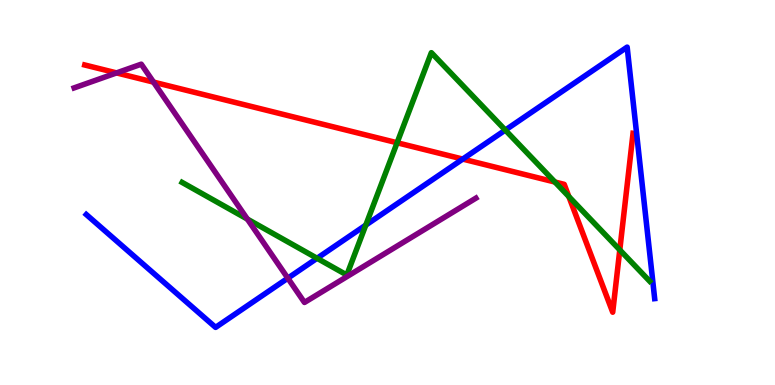[{'lines': ['blue', 'red'], 'intersections': [{'x': 5.97, 'y': 5.87}]}, {'lines': ['green', 'red'], 'intersections': [{'x': 5.12, 'y': 6.29}, {'x': 7.16, 'y': 5.27}, {'x': 7.34, 'y': 4.89}, {'x': 8.0, 'y': 3.51}]}, {'lines': ['purple', 'red'], 'intersections': [{'x': 1.5, 'y': 8.11}, {'x': 1.98, 'y': 7.87}]}, {'lines': ['blue', 'green'], 'intersections': [{'x': 4.09, 'y': 3.29}, {'x': 4.72, 'y': 4.15}, {'x': 6.52, 'y': 6.62}]}, {'lines': ['blue', 'purple'], 'intersections': [{'x': 3.71, 'y': 2.77}]}, {'lines': ['green', 'purple'], 'intersections': [{'x': 3.19, 'y': 4.31}]}]